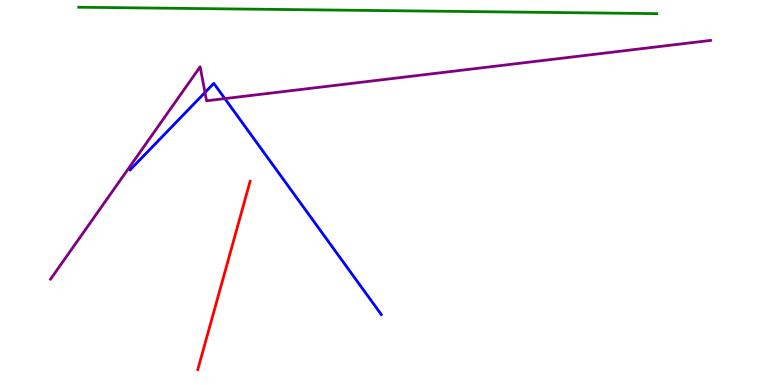[{'lines': ['blue', 'red'], 'intersections': []}, {'lines': ['green', 'red'], 'intersections': []}, {'lines': ['purple', 'red'], 'intersections': []}, {'lines': ['blue', 'green'], 'intersections': []}, {'lines': ['blue', 'purple'], 'intersections': [{'x': 2.65, 'y': 7.6}, {'x': 2.9, 'y': 7.44}]}, {'lines': ['green', 'purple'], 'intersections': []}]